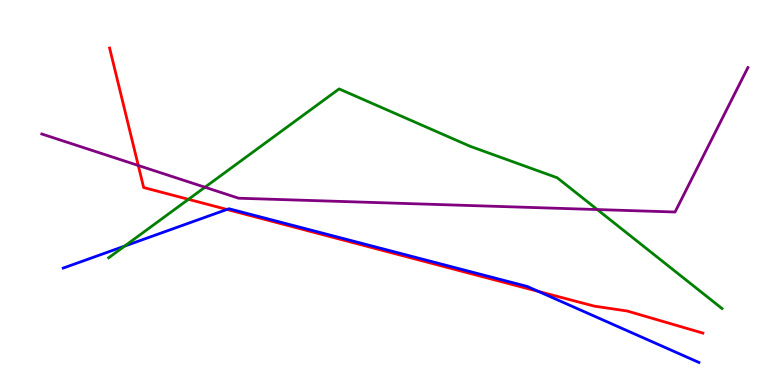[{'lines': ['blue', 'red'], 'intersections': [{'x': 2.93, 'y': 4.56}, {'x': 6.95, 'y': 2.43}]}, {'lines': ['green', 'red'], 'intersections': [{'x': 2.43, 'y': 4.82}]}, {'lines': ['purple', 'red'], 'intersections': [{'x': 1.78, 'y': 5.7}]}, {'lines': ['blue', 'green'], 'intersections': [{'x': 1.61, 'y': 3.61}]}, {'lines': ['blue', 'purple'], 'intersections': []}, {'lines': ['green', 'purple'], 'intersections': [{'x': 2.64, 'y': 5.14}, {'x': 7.71, 'y': 4.56}]}]